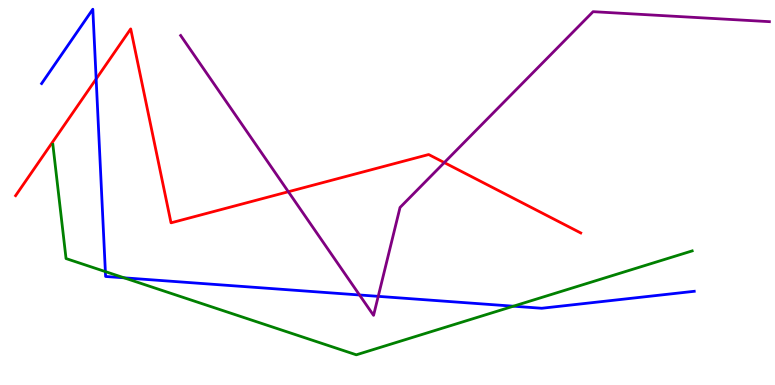[{'lines': ['blue', 'red'], 'intersections': [{'x': 1.24, 'y': 7.95}]}, {'lines': ['green', 'red'], 'intersections': []}, {'lines': ['purple', 'red'], 'intersections': [{'x': 3.72, 'y': 5.02}, {'x': 5.73, 'y': 5.78}]}, {'lines': ['blue', 'green'], 'intersections': [{'x': 1.36, 'y': 2.95}, {'x': 1.6, 'y': 2.78}, {'x': 6.62, 'y': 2.05}]}, {'lines': ['blue', 'purple'], 'intersections': [{'x': 4.64, 'y': 2.34}, {'x': 4.88, 'y': 2.3}]}, {'lines': ['green', 'purple'], 'intersections': []}]